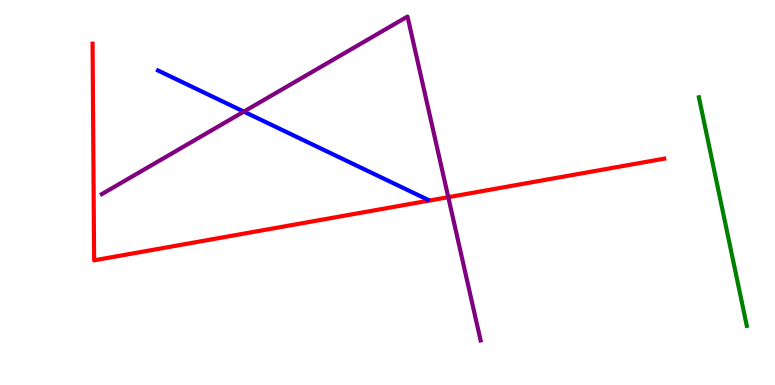[{'lines': ['blue', 'red'], 'intersections': []}, {'lines': ['green', 'red'], 'intersections': []}, {'lines': ['purple', 'red'], 'intersections': [{'x': 5.78, 'y': 4.88}]}, {'lines': ['blue', 'green'], 'intersections': []}, {'lines': ['blue', 'purple'], 'intersections': [{'x': 3.15, 'y': 7.1}]}, {'lines': ['green', 'purple'], 'intersections': []}]